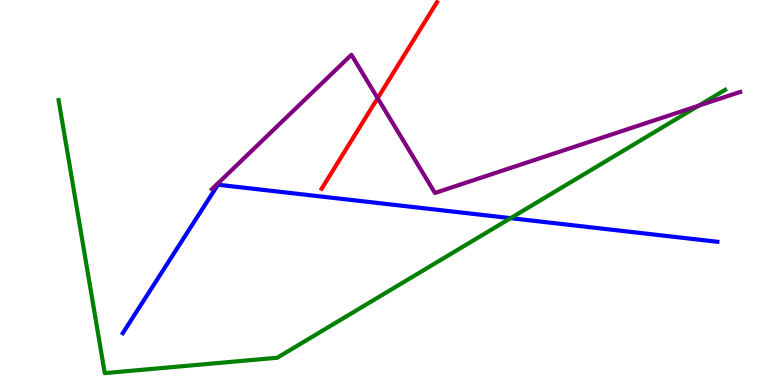[{'lines': ['blue', 'red'], 'intersections': []}, {'lines': ['green', 'red'], 'intersections': []}, {'lines': ['purple', 'red'], 'intersections': [{'x': 4.87, 'y': 7.45}]}, {'lines': ['blue', 'green'], 'intersections': [{'x': 6.59, 'y': 4.33}]}, {'lines': ['blue', 'purple'], 'intersections': []}, {'lines': ['green', 'purple'], 'intersections': [{'x': 9.02, 'y': 7.26}]}]